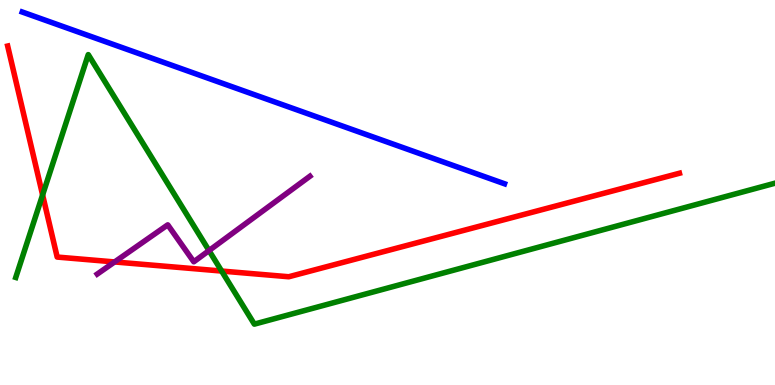[{'lines': ['blue', 'red'], 'intersections': []}, {'lines': ['green', 'red'], 'intersections': [{'x': 0.55, 'y': 4.94}, {'x': 2.86, 'y': 2.96}]}, {'lines': ['purple', 'red'], 'intersections': [{'x': 1.48, 'y': 3.2}]}, {'lines': ['blue', 'green'], 'intersections': []}, {'lines': ['blue', 'purple'], 'intersections': []}, {'lines': ['green', 'purple'], 'intersections': [{'x': 2.7, 'y': 3.49}]}]